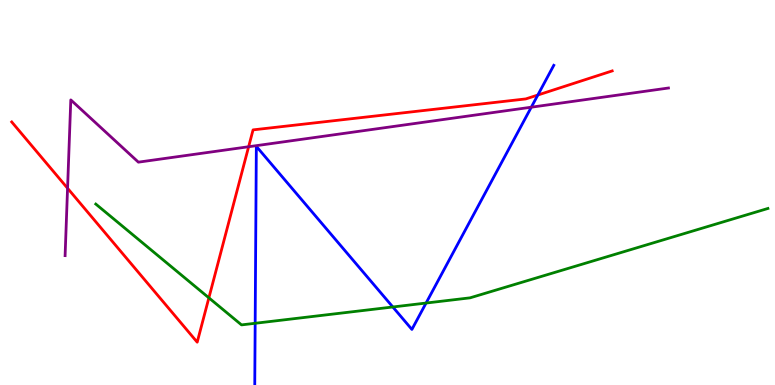[{'lines': ['blue', 'red'], 'intersections': [{'x': 6.94, 'y': 7.53}]}, {'lines': ['green', 'red'], 'intersections': [{'x': 2.7, 'y': 2.26}]}, {'lines': ['purple', 'red'], 'intersections': [{'x': 0.872, 'y': 5.11}, {'x': 3.21, 'y': 6.19}]}, {'lines': ['blue', 'green'], 'intersections': [{'x': 3.29, 'y': 1.6}, {'x': 5.07, 'y': 2.03}, {'x': 5.5, 'y': 2.13}]}, {'lines': ['blue', 'purple'], 'intersections': [{'x': 6.86, 'y': 7.22}]}, {'lines': ['green', 'purple'], 'intersections': []}]